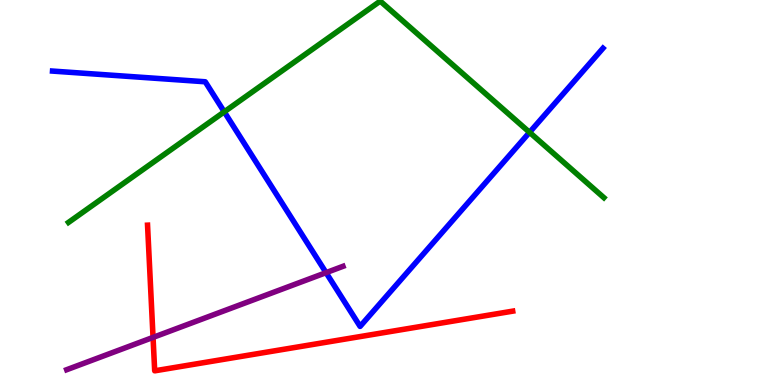[{'lines': ['blue', 'red'], 'intersections': []}, {'lines': ['green', 'red'], 'intersections': []}, {'lines': ['purple', 'red'], 'intersections': [{'x': 1.97, 'y': 1.24}]}, {'lines': ['blue', 'green'], 'intersections': [{'x': 2.89, 'y': 7.1}, {'x': 6.83, 'y': 6.56}]}, {'lines': ['blue', 'purple'], 'intersections': [{'x': 4.21, 'y': 2.92}]}, {'lines': ['green', 'purple'], 'intersections': []}]